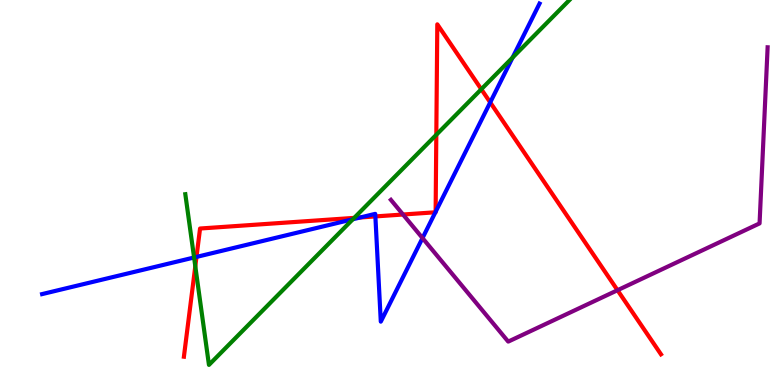[{'lines': ['blue', 'red'], 'intersections': [{'x': 2.54, 'y': 3.33}, {'x': 4.65, 'y': 4.35}, {'x': 4.84, 'y': 4.38}, {'x': 5.62, 'y': 4.49}, {'x': 5.62, 'y': 4.5}, {'x': 6.33, 'y': 7.34}]}, {'lines': ['green', 'red'], 'intersections': [{'x': 2.52, 'y': 3.08}, {'x': 4.57, 'y': 4.34}, {'x': 5.63, 'y': 6.5}, {'x': 6.21, 'y': 7.68}]}, {'lines': ['purple', 'red'], 'intersections': [{'x': 5.2, 'y': 4.43}, {'x': 7.97, 'y': 2.46}]}, {'lines': ['blue', 'green'], 'intersections': [{'x': 2.5, 'y': 3.31}, {'x': 4.55, 'y': 4.31}, {'x': 6.61, 'y': 8.5}]}, {'lines': ['blue', 'purple'], 'intersections': [{'x': 5.45, 'y': 3.82}]}, {'lines': ['green', 'purple'], 'intersections': []}]